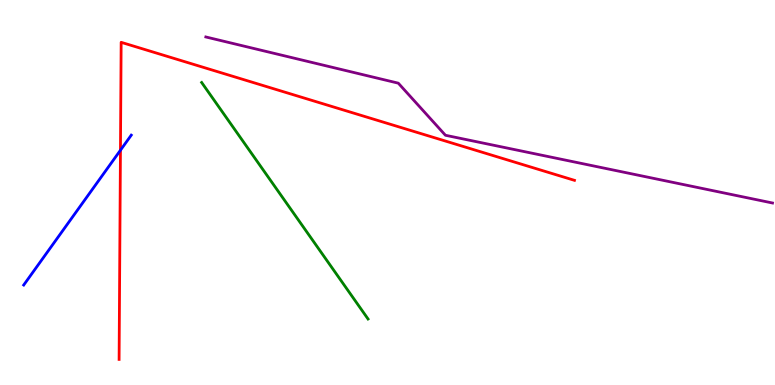[{'lines': ['blue', 'red'], 'intersections': [{'x': 1.55, 'y': 6.1}]}, {'lines': ['green', 'red'], 'intersections': []}, {'lines': ['purple', 'red'], 'intersections': []}, {'lines': ['blue', 'green'], 'intersections': []}, {'lines': ['blue', 'purple'], 'intersections': []}, {'lines': ['green', 'purple'], 'intersections': []}]